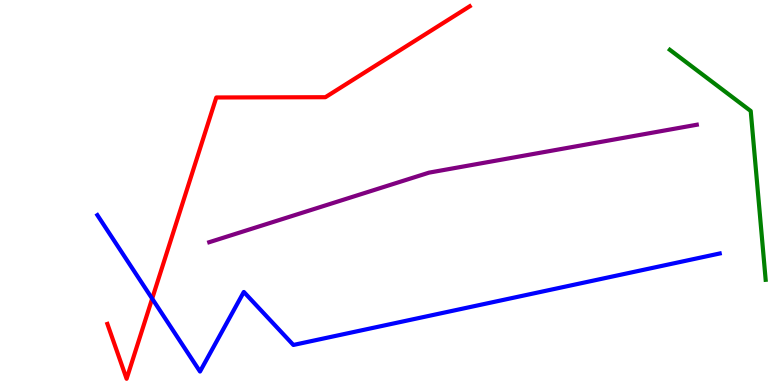[{'lines': ['blue', 'red'], 'intersections': [{'x': 1.96, 'y': 2.24}]}, {'lines': ['green', 'red'], 'intersections': []}, {'lines': ['purple', 'red'], 'intersections': []}, {'lines': ['blue', 'green'], 'intersections': []}, {'lines': ['blue', 'purple'], 'intersections': []}, {'lines': ['green', 'purple'], 'intersections': []}]